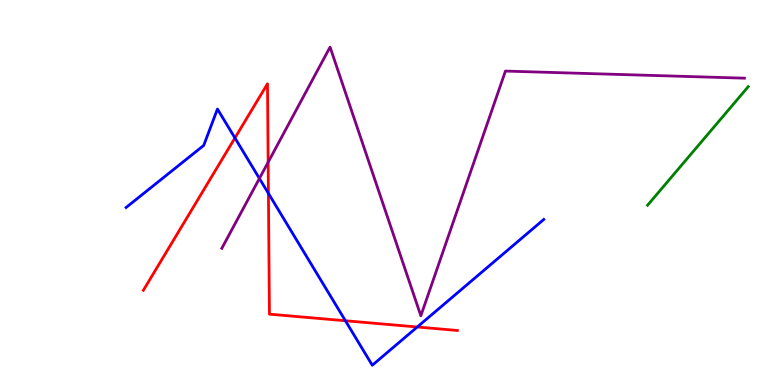[{'lines': ['blue', 'red'], 'intersections': [{'x': 3.03, 'y': 6.42}, {'x': 3.46, 'y': 4.98}, {'x': 4.46, 'y': 1.67}, {'x': 5.38, 'y': 1.51}]}, {'lines': ['green', 'red'], 'intersections': []}, {'lines': ['purple', 'red'], 'intersections': [{'x': 3.46, 'y': 5.79}]}, {'lines': ['blue', 'green'], 'intersections': []}, {'lines': ['blue', 'purple'], 'intersections': [{'x': 3.35, 'y': 5.36}]}, {'lines': ['green', 'purple'], 'intersections': []}]